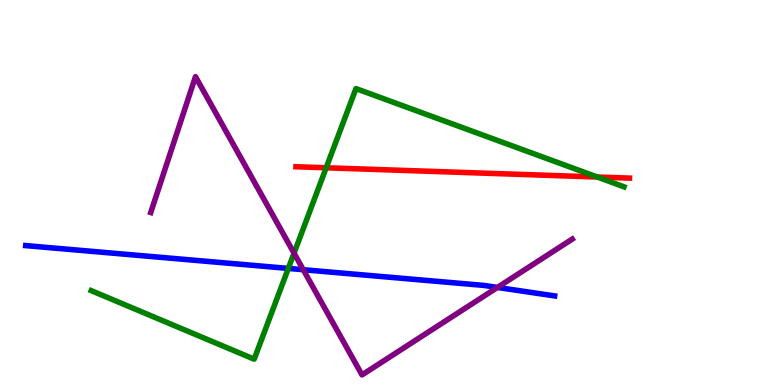[{'lines': ['blue', 'red'], 'intersections': []}, {'lines': ['green', 'red'], 'intersections': [{'x': 4.21, 'y': 5.64}, {'x': 7.71, 'y': 5.4}]}, {'lines': ['purple', 'red'], 'intersections': []}, {'lines': ['blue', 'green'], 'intersections': [{'x': 3.72, 'y': 3.03}]}, {'lines': ['blue', 'purple'], 'intersections': [{'x': 3.91, 'y': 2.99}, {'x': 6.42, 'y': 2.53}]}, {'lines': ['green', 'purple'], 'intersections': [{'x': 3.79, 'y': 3.42}]}]